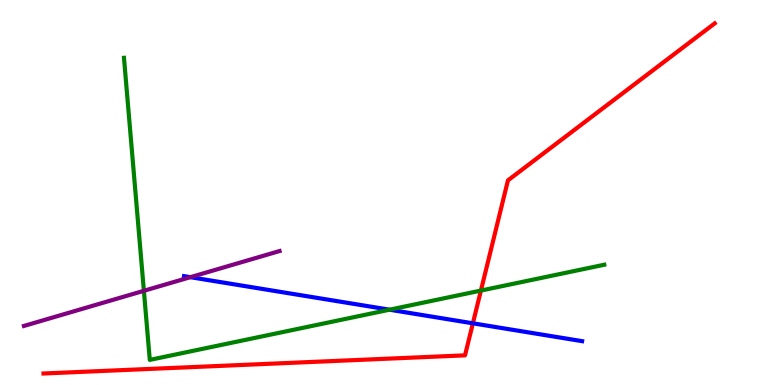[{'lines': ['blue', 'red'], 'intersections': [{'x': 6.1, 'y': 1.6}]}, {'lines': ['green', 'red'], 'intersections': [{'x': 6.21, 'y': 2.45}]}, {'lines': ['purple', 'red'], 'intersections': []}, {'lines': ['blue', 'green'], 'intersections': [{'x': 5.03, 'y': 1.96}]}, {'lines': ['blue', 'purple'], 'intersections': [{'x': 2.46, 'y': 2.8}]}, {'lines': ['green', 'purple'], 'intersections': [{'x': 1.86, 'y': 2.45}]}]